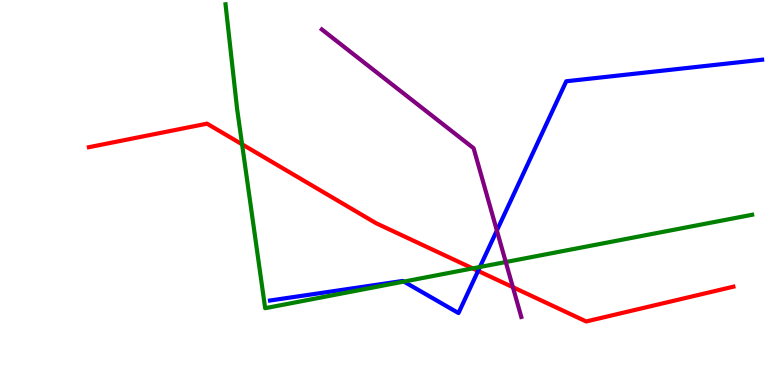[{'lines': ['blue', 'red'], 'intersections': [{'x': 6.17, 'y': 2.96}]}, {'lines': ['green', 'red'], 'intersections': [{'x': 3.12, 'y': 6.25}, {'x': 6.1, 'y': 3.03}]}, {'lines': ['purple', 'red'], 'intersections': [{'x': 6.62, 'y': 2.54}]}, {'lines': ['blue', 'green'], 'intersections': [{'x': 5.21, 'y': 2.69}, {'x': 6.19, 'y': 3.06}]}, {'lines': ['blue', 'purple'], 'intersections': [{'x': 6.41, 'y': 4.01}]}, {'lines': ['green', 'purple'], 'intersections': [{'x': 6.53, 'y': 3.19}]}]